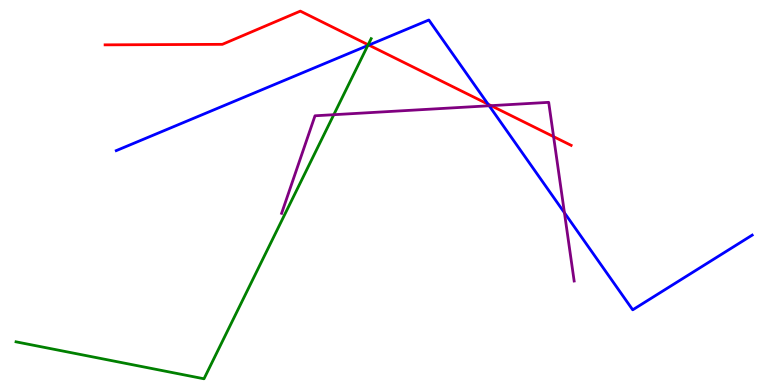[{'lines': ['blue', 'red'], 'intersections': [{'x': 4.76, 'y': 8.83}, {'x': 6.3, 'y': 7.29}]}, {'lines': ['green', 'red'], 'intersections': [{'x': 4.75, 'y': 8.84}]}, {'lines': ['purple', 'red'], 'intersections': [{'x': 6.34, 'y': 7.26}, {'x': 7.14, 'y': 6.45}]}, {'lines': ['blue', 'green'], 'intersections': [{'x': 4.75, 'y': 8.82}]}, {'lines': ['blue', 'purple'], 'intersections': [{'x': 6.31, 'y': 7.25}, {'x': 7.28, 'y': 4.47}]}, {'lines': ['green', 'purple'], 'intersections': [{'x': 4.31, 'y': 7.02}]}]